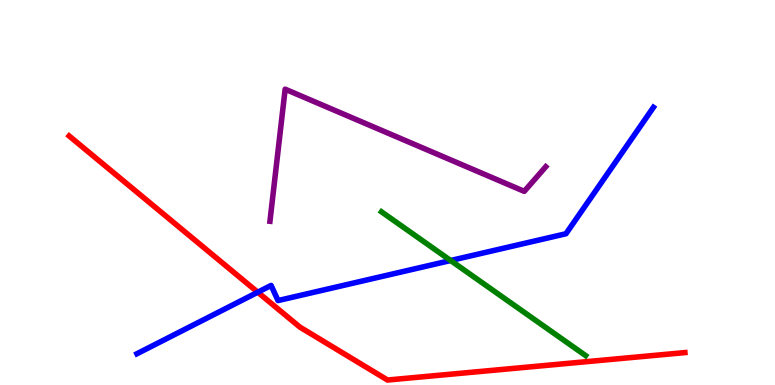[{'lines': ['blue', 'red'], 'intersections': [{'x': 3.33, 'y': 2.41}]}, {'lines': ['green', 'red'], 'intersections': []}, {'lines': ['purple', 'red'], 'intersections': []}, {'lines': ['blue', 'green'], 'intersections': [{'x': 5.81, 'y': 3.23}]}, {'lines': ['blue', 'purple'], 'intersections': []}, {'lines': ['green', 'purple'], 'intersections': []}]